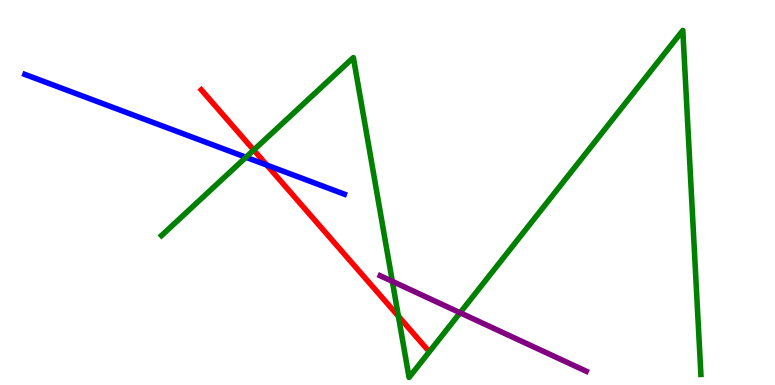[{'lines': ['blue', 'red'], 'intersections': [{'x': 3.44, 'y': 5.71}]}, {'lines': ['green', 'red'], 'intersections': [{'x': 3.27, 'y': 6.1}, {'x': 5.14, 'y': 1.79}]}, {'lines': ['purple', 'red'], 'intersections': []}, {'lines': ['blue', 'green'], 'intersections': [{'x': 3.17, 'y': 5.92}]}, {'lines': ['blue', 'purple'], 'intersections': []}, {'lines': ['green', 'purple'], 'intersections': [{'x': 5.06, 'y': 2.69}, {'x': 5.94, 'y': 1.88}]}]